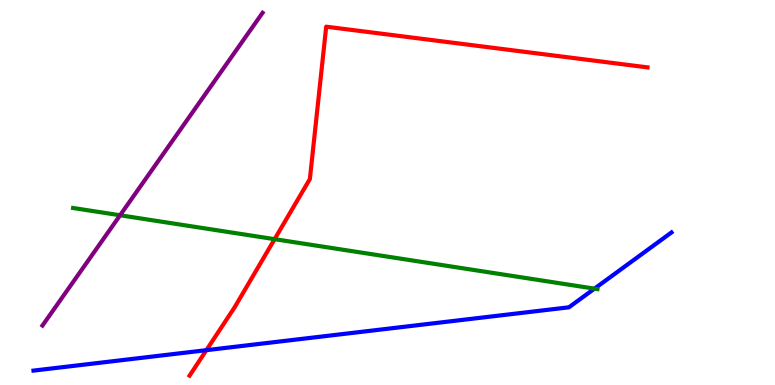[{'lines': ['blue', 'red'], 'intersections': [{'x': 2.66, 'y': 0.905}]}, {'lines': ['green', 'red'], 'intersections': [{'x': 3.54, 'y': 3.79}]}, {'lines': ['purple', 'red'], 'intersections': []}, {'lines': ['blue', 'green'], 'intersections': [{'x': 7.67, 'y': 2.5}]}, {'lines': ['blue', 'purple'], 'intersections': []}, {'lines': ['green', 'purple'], 'intersections': [{'x': 1.55, 'y': 4.41}]}]